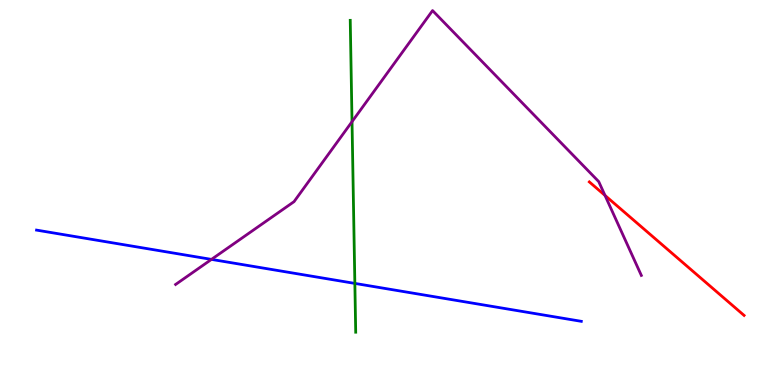[{'lines': ['blue', 'red'], 'intersections': []}, {'lines': ['green', 'red'], 'intersections': []}, {'lines': ['purple', 'red'], 'intersections': [{'x': 7.81, 'y': 4.92}]}, {'lines': ['blue', 'green'], 'intersections': [{'x': 4.58, 'y': 2.64}]}, {'lines': ['blue', 'purple'], 'intersections': [{'x': 2.73, 'y': 3.26}]}, {'lines': ['green', 'purple'], 'intersections': [{'x': 4.54, 'y': 6.84}]}]